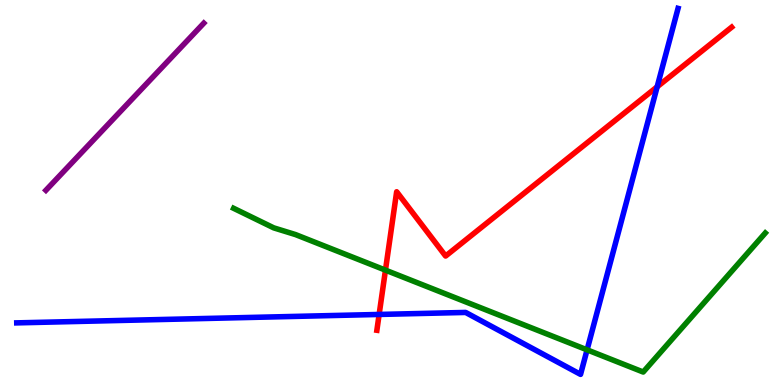[{'lines': ['blue', 'red'], 'intersections': [{'x': 4.89, 'y': 1.83}, {'x': 8.48, 'y': 7.75}]}, {'lines': ['green', 'red'], 'intersections': [{'x': 4.97, 'y': 2.98}]}, {'lines': ['purple', 'red'], 'intersections': []}, {'lines': ['blue', 'green'], 'intersections': [{'x': 7.58, 'y': 0.913}]}, {'lines': ['blue', 'purple'], 'intersections': []}, {'lines': ['green', 'purple'], 'intersections': []}]